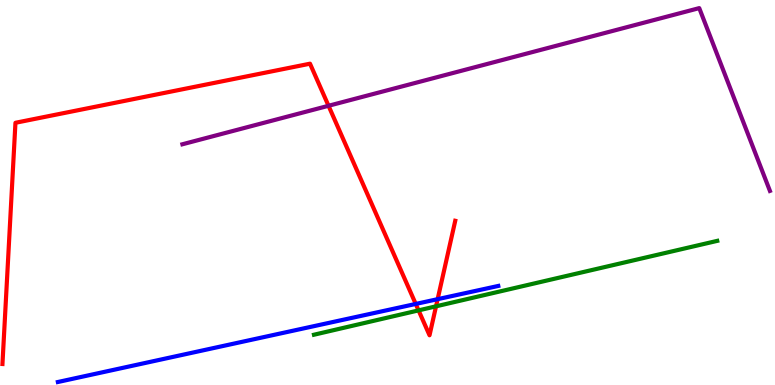[{'lines': ['blue', 'red'], 'intersections': [{'x': 5.36, 'y': 2.11}, {'x': 5.65, 'y': 2.23}]}, {'lines': ['green', 'red'], 'intersections': [{'x': 5.4, 'y': 1.94}, {'x': 5.63, 'y': 2.04}]}, {'lines': ['purple', 'red'], 'intersections': [{'x': 4.24, 'y': 7.25}]}, {'lines': ['blue', 'green'], 'intersections': []}, {'lines': ['blue', 'purple'], 'intersections': []}, {'lines': ['green', 'purple'], 'intersections': []}]